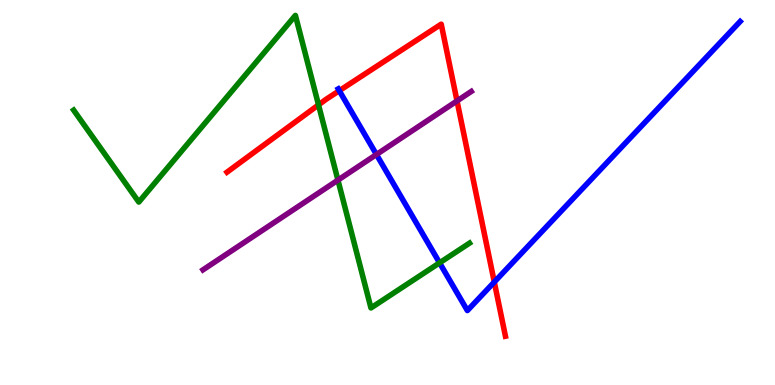[{'lines': ['blue', 'red'], 'intersections': [{'x': 4.38, 'y': 7.64}, {'x': 6.38, 'y': 2.67}]}, {'lines': ['green', 'red'], 'intersections': [{'x': 4.11, 'y': 7.28}]}, {'lines': ['purple', 'red'], 'intersections': [{'x': 5.9, 'y': 7.38}]}, {'lines': ['blue', 'green'], 'intersections': [{'x': 5.67, 'y': 3.17}]}, {'lines': ['blue', 'purple'], 'intersections': [{'x': 4.86, 'y': 5.99}]}, {'lines': ['green', 'purple'], 'intersections': [{'x': 4.36, 'y': 5.32}]}]